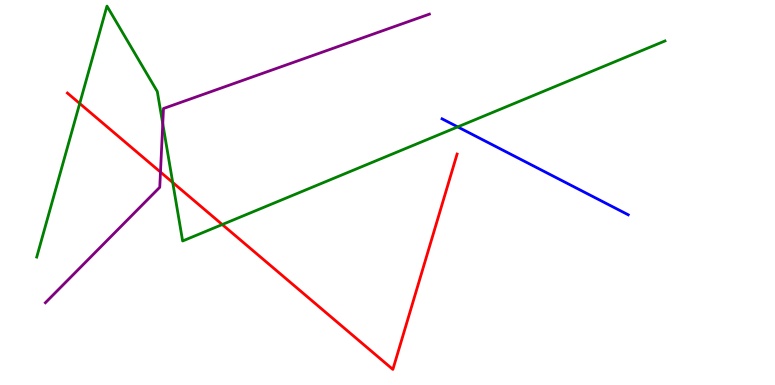[{'lines': ['blue', 'red'], 'intersections': []}, {'lines': ['green', 'red'], 'intersections': [{'x': 1.03, 'y': 7.31}, {'x': 2.23, 'y': 5.26}, {'x': 2.87, 'y': 4.17}]}, {'lines': ['purple', 'red'], 'intersections': [{'x': 2.07, 'y': 5.53}]}, {'lines': ['blue', 'green'], 'intersections': [{'x': 5.91, 'y': 6.7}]}, {'lines': ['blue', 'purple'], 'intersections': []}, {'lines': ['green', 'purple'], 'intersections': [{'x': 2.1, 'y': 6.78}]}]